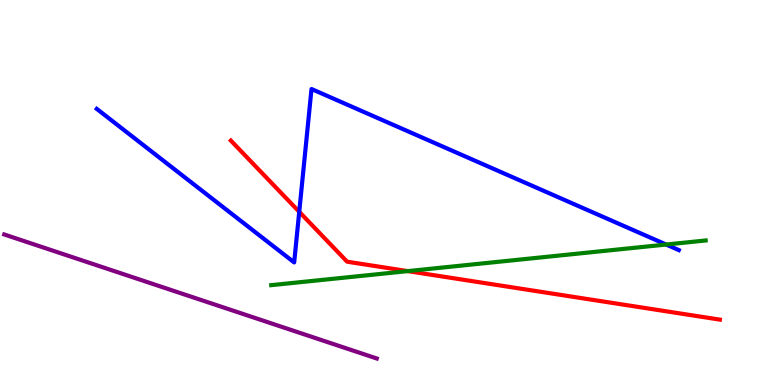[{'lines': ['blue', 'red'], 'intersections': [{'x': 3.86, 'y': 4.5}]}, {'lines': ['green', 'red'], 'intersections': [{'x': 5.26, 'y': 2.96}]}, {'lines': ['purple', 'red'], 'intersections': []}, {'lines': ['blue', 'green'], 'intersections': [{'x': 8.6, 'y': 3.65}]}, {'lines': ['blue', 'purple'], 'intersections': []}, {'lines': ['green', 'purple'], 'intersections': []}]